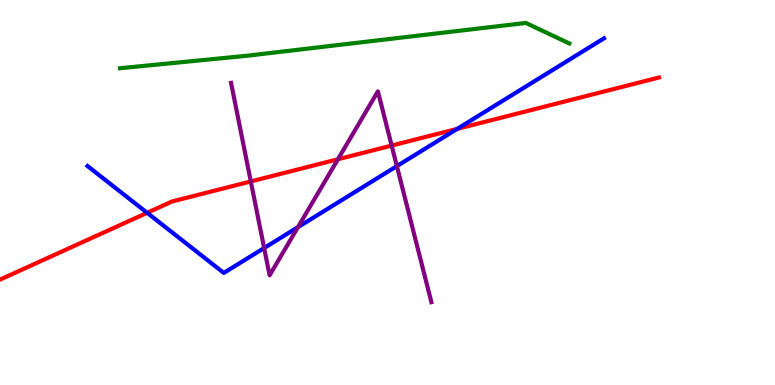[{'lines': ['blue', 'red'], 'intersections': [{'x': 1.9, 'y': 4.47}, {'x': 5.9, 'y': 6.65}]}, {'lines': ['green', 'red'], 'intersections': []}, {'lines': ['purple', 'red'], 'intersections': [{'x': 3.24, 'y': 5.29}, {'x': 4.36, 'y': 5.86}, {'x': 5.05, 'y': 6.22}]}, {'lines': ['blue', 'green'], 'intersections': []}, {'lines': ['blue', 'purple'], 'intersections': [{'x': 3.41, 'y': 3.56}, {'x': 3.84, 'y': 4.1}, {'x': 5.12, 'y': 5.69}]}, {'lines': ['green', 'purple'], 'intersections': []}]